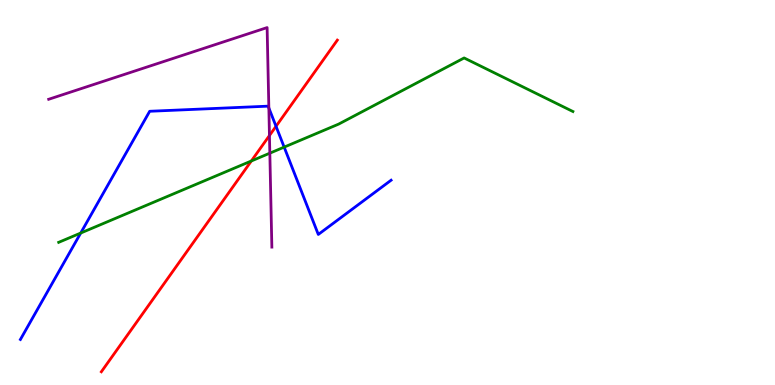[{'lines': ['blue', 'red'], 'intersections': [{'x': 3.56, 'y': 6.72}]}, {'lines': ['green', 'red'], 'intersections': [{'x': 3.24, 'y': 5.82}]}, {'lines': ['purple', 'red'], 'intersections': [{'x': 3.48, 'y': 6.48}]}, {'lines': ['blue', 'green'], 'intersections': [{'x': 1.04, 'y': 3.95}, {'x': 3.67, 'y': 6.18}]}, {'lines': ['blue', 'purple'], 'intersections': [{'x': 3.47, 'y': 7.2}]}, {'lines': ['green', 'purple'], 'intersections': [{'x': 3.48, 'y': 6.02}]}]